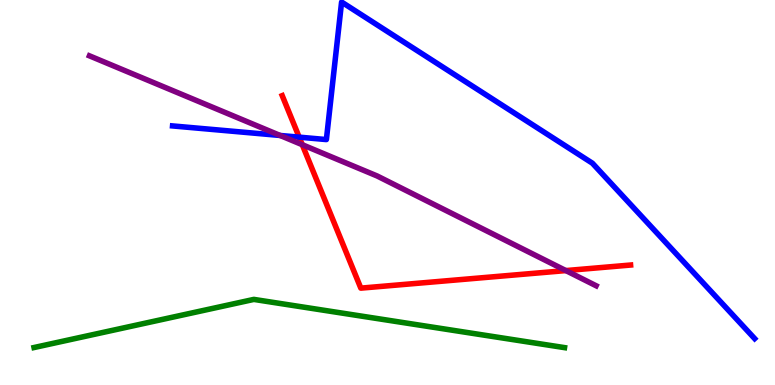[{'lines': ['blue', 'red'], 'intersections': [{'x': 3.86, 'y': 6.44}]}, {'lines': ['green', 'red'], 'intersections': []}, {'lines': ['purple', 'red'], 'intersections': [{'x': 3.9, 'y': 6.24}, {'x': 7.3, 'y': 2.97}]}, {'lines': ['blue', 'green'], 'intersections': []}, {'lines': ['blue', 'purple'], 'intersections': [{'x': 3.61, 'y': 6.48}]}, {'lines': ['green', 'purple'], 'intersections': []}]